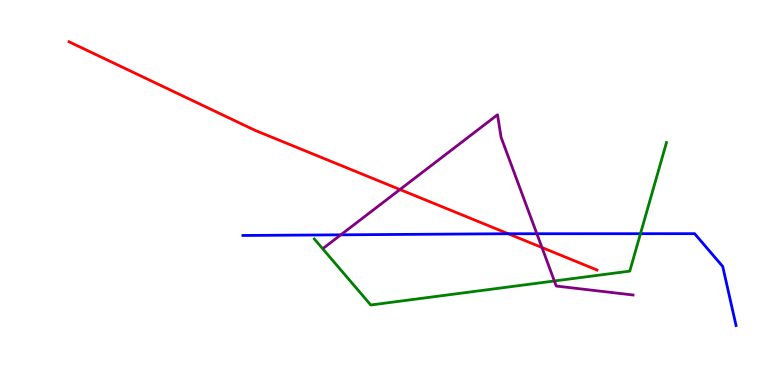[{'lines': ['blue', 'red'], 'intersections': [{'x': 6.56, 'y': 3.93}]}, {'lines': ['green', 'red'], 'intersections': []}, {'lines': ['purple', 'red'], 'intersections': [{'x': 5.16, 'y': 5.08}, {'x': 6.99, 'y': 3.57}]}, {'lines': ['blue', 'green'], 'intersections': [{'x': 8.26, 'y': 3.93}]}, {'lines': ['blue', 'purple'], 'intersections': [{'x': 4.4, 'y': 3.9}, {'x': 6.93, 'y': 3.93}]}, {'lines': ['green', 'purple'], 'intersections': [{'x': 7.15, 'y': 2.7}]}]